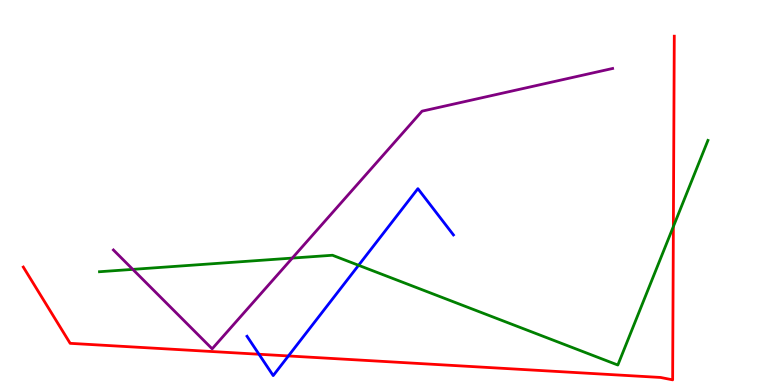[{'lines': ['blue', 'red'], 'intersections': [{'x': 3.34, 'y': 0.799}, {'x': 3.72, 'y': 0.755}]}, {'lines': ['green', 'red'], 'intersections': [{'x': 8.69, 'y': 4.12}]}, {'lines': ['purple', 'red'], 'intersections': []}, {'lines': ['blue', 'green'], 'intersections': [{'x': 4.63, 'y': 3.11}]}, {'lines': ['blue', 'purple'], 'intersections': []}, {'lines': ['green', 'purple'], 'intersections': [{'x': 1.71, 'y': 3.0}, {'x': 3.77, 'y': 3.3}]}]